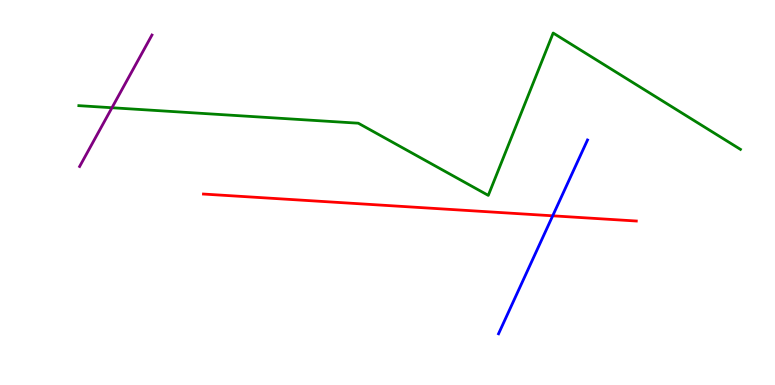[{'lines': ['blue', 'red'], 'intersections': [{'x': 7.13, 'y': 4.39}]}, {'lines': ['green', 'red'], 'intersections': []}, {'lines': ['purple', 'red'], 'intersections': []}, {'lines': ['blue', 'green'], 'intersections': []}, {'lines': ['blue', 'purple'], 'intersections': []}, {'lines': ['green', 'purple'], 'intersections': [{'x': 1.44, 'y': 7.2}]}]